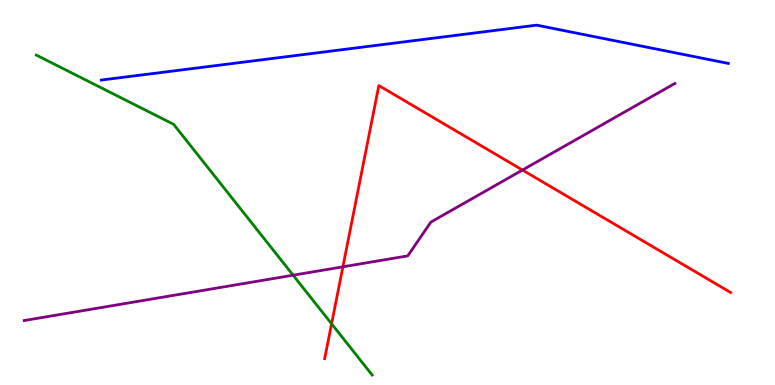[{'lines': ['blue', 'red'], 'intersections': []}, {'lines': ['green', 'red'], 'intersections': [{'x': 4.28, 'y': 1.59}]}, {'lines': ['purple', 'red'], 'intersections': [{'x': 4.42, 'y': 3.07}, {'x': 6.74, 'y': 5.58}]}, {'lines': ['blue', 'green'], 'intersections': []}, {'lines': ['blue', 'purple'], 'intersections': []}, {'lines': ['green', 'purple'], 'intersections': [{'x': 3.78, 'y': 2.85}]}]